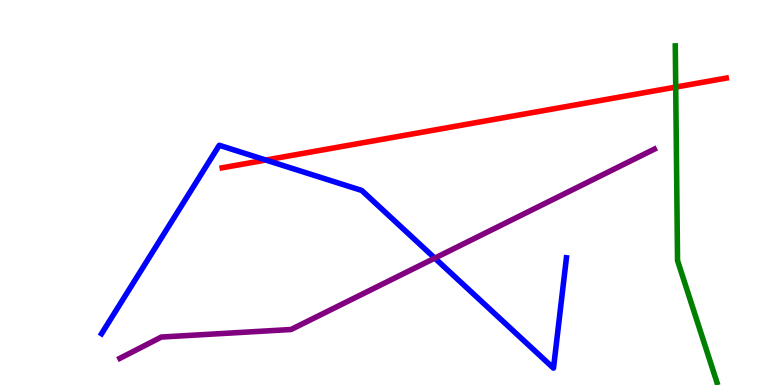[{'lines': ['blue', 'red'], 'intersections': [{'x': 3.43, 'y': 5.84}]}, {'lines': ['green', 'red'], 'intersections': [{'x': 8.72, 'y': 7.74}]}, {'lines': ['purple', 'red'], 'intersections': []}, {'lines': ['blue', 'green'], 'intersections': []}, {'lines': ['blue', 'purple'], 'intersections': [{'x': 5.61, 'y': 3.3}]}, {'lines': ['green', 'purple'], 'intersections': []}]